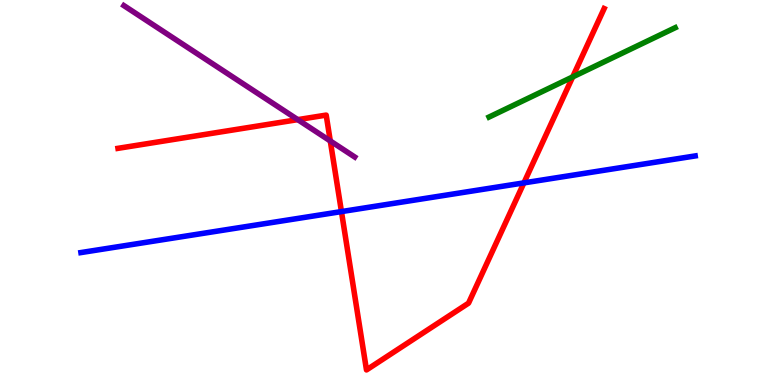[{'lines': ['blue', 'red'], 'intersections': [{'x': 4.41, 'y': 4.5}, {'x': 6.76, 'y': 5.25}]}, {'lines': ['green', 'red'], 'intersections': [{'x': 7.39, 'y': 8.0}]}, {'lines': ['purple', 'red'], 'intersections': [{'x': 3.84, 'y': 6.89}, {'x': 4.26, 'y': 6.34}]}, {'lines': ['blue', 'green'], 'intersections': []}, {'lines': ['blue', 'purple'], 'intersections': []}, {'lines': ['green', 'purple'], 'intersections': []}]